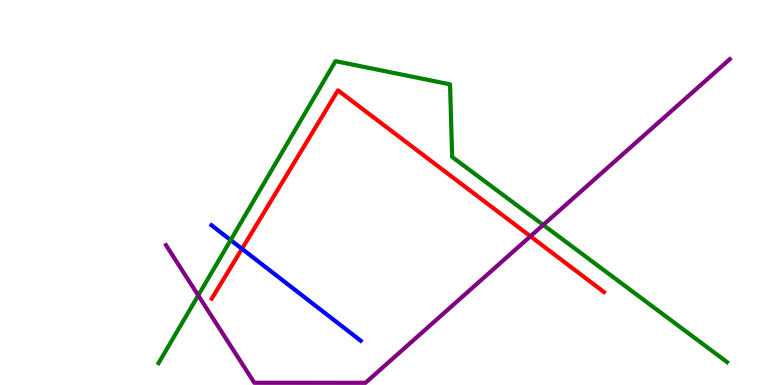[{'lines': ['blue', 'red'], 'intersections': [{'x': 3.12, 'y': 3.54}]}, {'lines': ['green', 'red'], 'intersections': []}, {'lines': ['purple', 'red'], 'intersections': [{'x': 6.84, 'y': 3.86}]}, {'lines': ['blue', 'green'], 'intersections': [{'x': 2.98, 'y': 3.76}]}, {'lines': ['blue', 'purple'], 'intersections': []}, {'lines': ['green', 'purple'], 'intersections': [{'x': 2.56, 'y': 2.33}, {'x': 7.01, 'y': 4.16}]}]